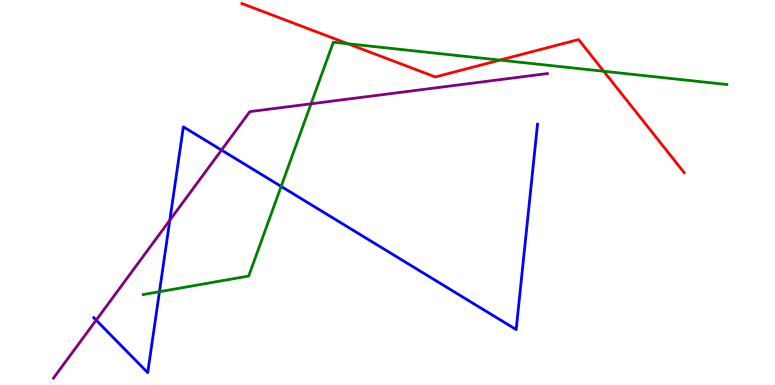[{'lines': ['blue', 'red'], 'intersections': []}, {'lines': ['green', 'red'], 'intersections': [{'x': 4.49, 'y': 8.86}, {'x': 6.45, 'y': 8.44}, {'x': 7.79, 'y': 8.15}]}, {'lines': ['purple', 'red'], 'intersections': []}, {'lines': ['blue', 'green'], 'intersections': [{'x': 2.06, 'y': 2.42}, {'x': 3.63, 'y': 5.16}]}, {'lines': ['blue', 'purple'], 'intersections': [{'x': 1.24, 'y': 1.68}, {'x': 2.19, 'y': 4.28}, {'x': 2.86, 'y': 6.1}]}, {'lines': ['green', 'purple'], 'intersections': [{'x': 4.01, 'y': 7.3}]}]